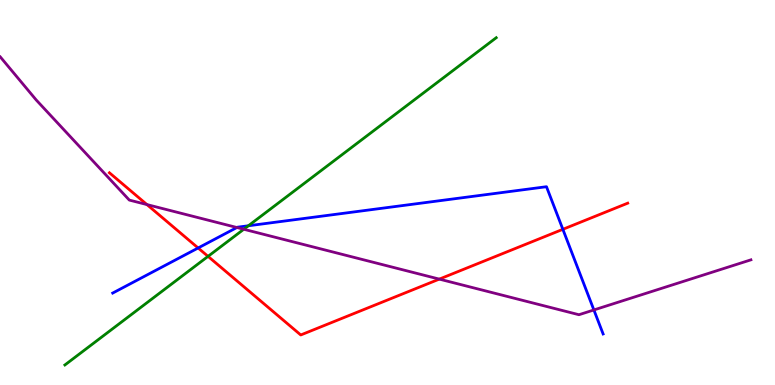[{'lines': ['blue', 'red'], 'intersections': [{'x': 2.56, 'y': 3.56}, {'x': 7.26, 'y': 4.04}]}, {'lines': ['green', 'red'], 'intersections': [{'x': 2.68, 'y': 3.34}]}, {'lines': ['purple', 'red'], 'intersections': [{'x': 1.9, 'y': 4.69}, {'x': 5.67, 'y': 2.75}]}, {'lines': ['blue', 'green'], 'intersections': [{'x': 3.2, 'y': 4.14}]}, {'lines': ['blue', 'purple'], 'intersections': [{'x': 3.06, 'y': 4.09}, {'x': 7.66, 'y': 1.95}]}, {'lines': ['green', 'purple'], 'intersections': [{'x': 3.15, 'y': 4.05}]}]